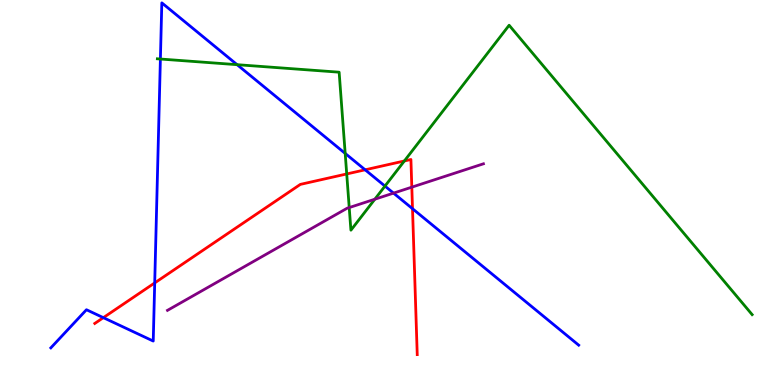[{'lines': ['blue', 'red'], 'intersections': [{'x': 1.33, 'y': 1.75}, {'x': 2.0, 'y': 2.65}, {'x': 4.71, 'y': 5.59}, {'x': 5.32, 'y': 4.58}]}, {'lines': ['green', 'red'], 'intersections': [{'x': 4.47, 'y': 5.48}, {'x': 5.22, 'y': 5.82}]}, {'lines': ['purple', 'red'], 'intersections': [{'x': 5.31, 'y': 5.14}]}, {'lines': ['blue', 'green'], 'intersections': [{'x': 2.07, 'y': 8.47}, {'x': 3.06, 'y': 8.32}, {'x': 4.45, 'y': 6.01}, {'x': 4.97, 'y': 5.17}]}, {'lines': ['blue', 'purple'], 'intersections': [{'x': 5.08, 'y': 4.98}]}, {'lines': ['green', 'purple'], 'intersections': [{'x': 4.51, 'y': 4.61}, {'x': 4.84, 'y': 4.83}]}]